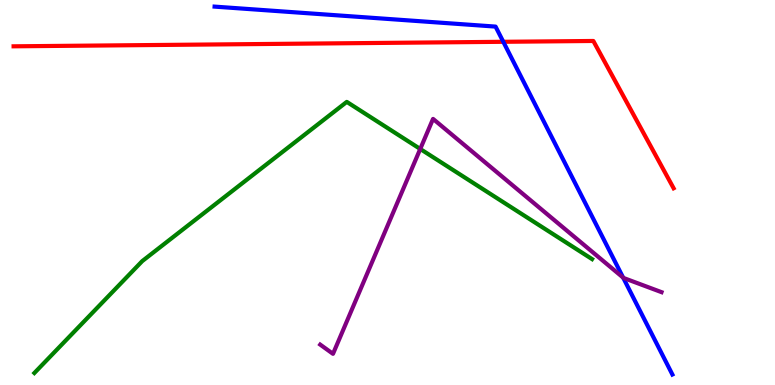[{'lines': ['blue', 'red'], 'intersections': [{'x': 6.49, 'y': 8.91}]}, {'lines': ['green', 'red'], 'intersections': []}, {'lines': ['purple', 'red'], 'intersections': []}, {'lines': ['blue', 'green'], 'intersections': []}, {'lines': ['blue', 'purple'], 'intersections': [{'x': 8.04, 'y': 2.79}]}, {'lines': ['green', 'purple'], 'intersections': [{'x': 5.42, 'y': 6.13}]}]